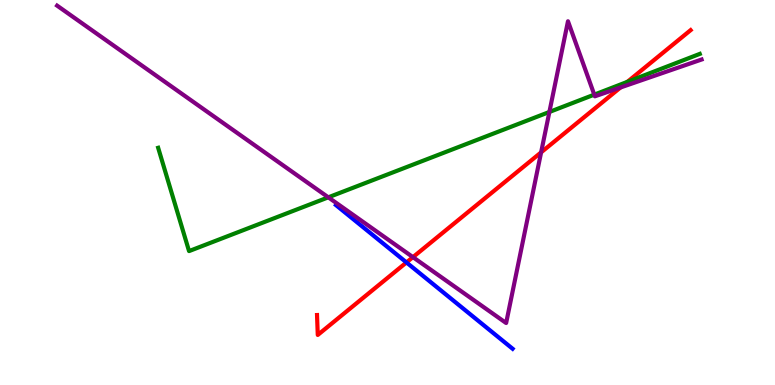[{'lines': ['blue', 'red'], 'intersections': [{'x': 5.24, 'y': 3.18}]}, {'lines': ['green', 'red'], 'intersections': [{'x': 8.1, 'y': 7.87}]}, {'lines': ['purple', 'red'], 'intersections': [{'x': 5.33, 'y': 3.32}, {'x': 6.98, 'y': 6.04}, {'x': 8.01, 'y': 7.73}]}, {'lines': ['blue', 'green'], 'intersections': []}, {'lines': ['blue', 'purple'], 'intersections': []}, {'lines': ['green', 'purple'], 'intersections': [{'x': 4.24, 'y': 4.87}, {'x': 7.09, 'y': 7.09}, {'x': 7.67, 'y': 7.54}]}]